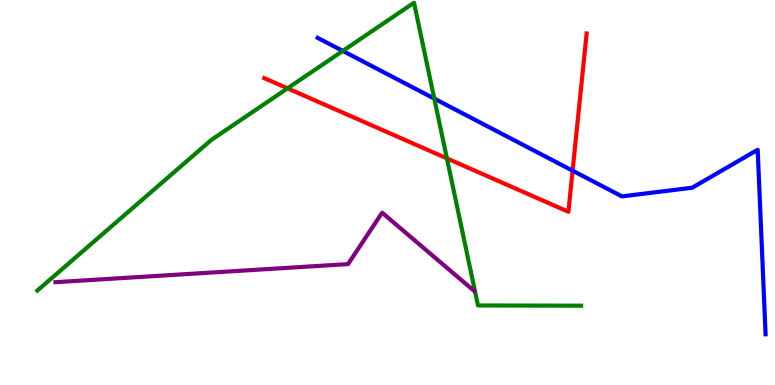[{'lines': ['blue', 'red'], 'intersections': [{'x': 7.39, 'y': 5.57}]}, {'lines': ['green', 'red'], 'intersections': [{'x': 3.71, 'y': 7.71}, {'x': 5.77, 'y': 5.89}]}, {'lines': ['purple', 'red'], 'intersections': []}, {'lines': ['blue', 'green'], 'intersections': [{'x': 4.42, 'y': 8.68}, {'x': 5.6, 'y': 7.44}]}, {'lines': ['blue', 'purple'], 'intersections': []}, {'lines': ['green', 'purple'], 'intersections': []}]